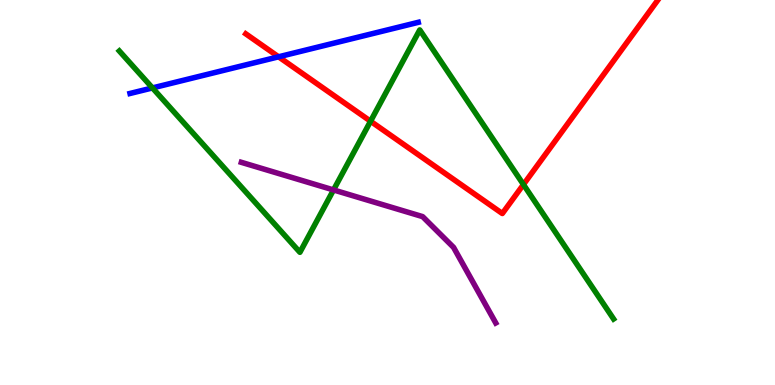[{'lines': ['blue', 'red'], 'intersections': [{'x': 3.59, 'y': 8.52}]}, {'lines': ['green', 'red'], 'intersections': [{'x': 4.78, 'y': 6.85}, {'x': 6.75, 'y': 5.21}]}, {'lines': ['purple', 'red'], 'intersections': []}, {'lines': ['blue', 'green'], 'intersections': [{'x': 1.97, 'y': 7.72}]}, {'lines': ['blue', 'purple'], 'intersections': []}, {'lines': ['green', 'purple'], 'intersections': [{'x': 4.3, 'y': 5.07}]}]